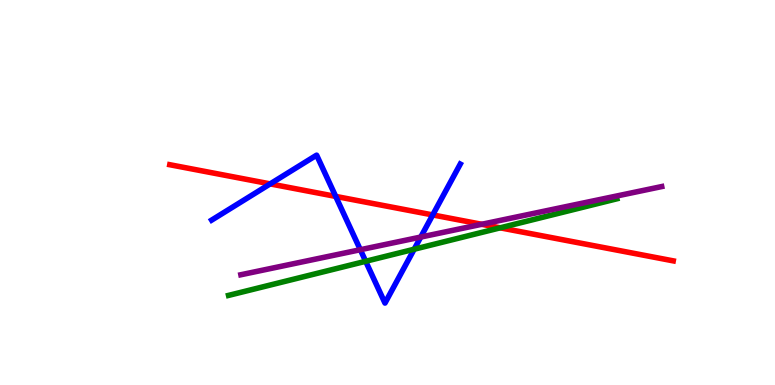[{'lines': ['blue', 'red'], 'intersections': [{'x': 3.49, 'y': 5.22}, {'x': 4.33, 'y': 4.9}, {'x': 5.58, 'y': 4.42}]}, {'lines': ['green', 'red'], 'intersections': [{'x': 6.45, 'y': 4.08}]}, {'lines': ['purple', 'red'], 'intersections': [{'x': 6.22, 'y': 4.17}]}, {'lines': ['blue', 'green'], 'intersections': [{'x': 4.72, 'y': 3.21}, {'x': 5.34, 'y': 3.53}]}, {'lines': ['blue', 'purple'], 'intersections': [{'x': 4.65, 'y': 3.51}, {'x': 5.43, 'y': 3.84}]}, {'lines': ['green', 'purple'], 'intersections': []}]